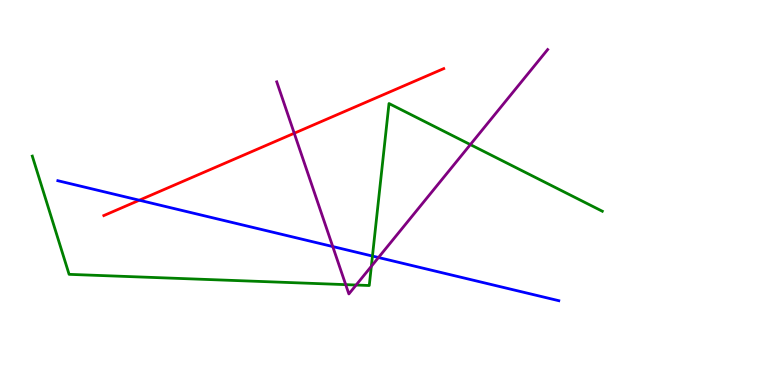[{'lines': ['blue', 'red'], 'intersections': [{'x': 1.8, 'y': 4.8}]}, {'lines': ['green', 'red'], 'intersections': []}, {'lines': ['purple', 'red'], 'intersections': [{'x': 3.8, 'y': 6.54}]}, {'lines': ['blue', 'green'], 'intersections': [{'x': 4.81, 'y': 3.35}]}, {'lines': ['blue', 'purple'], 'intersections': [{'x': 4.29, 'y': 3.6}, {'x': 4.88, 'y': 3.31}]}, {'lines': ['green', 'purple'], 'intersections': [{'x': 4.46, 'y': 2.61}, {'x': 4.6, 'y': 2.6}, {'x': 4.79, 'y': 3.08}, {'x': 6.07, 'y': 6.24}]}]